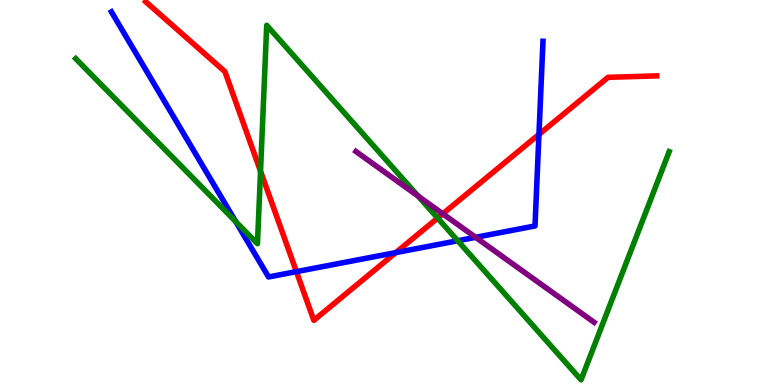[{'lines': ['blue', 'red'], 'intersections': [{'x': 3.82, 'y': 2.94}, {'x': 5.11, 'y': 3.44}, {'x': 6.95, 'y': 6.51}]}, {'lines': ['green', 'red'], 'intersections': [{'x': 3.36, 'y': 5.55}, {'x': 5.65, 'y': 4.34}]}, {'lines': ['purple', 'red'], 'intersections': [{'x': 5.71, 'y': 4.45}]}, {'lines': ['blue', 'green'], 'intersections': [{'x': 3.04, 'y': 4.24}, {'x': 5.91, 'y': 3.75}]}, {'lines': ['blue', 'purple'], 'intersections': [{'x': 6.14, 'y': 3.84}]}, {'lines': ['green', 'purple'], 'intersections': [{'x': 5.4, 'y': 4.91}]}]